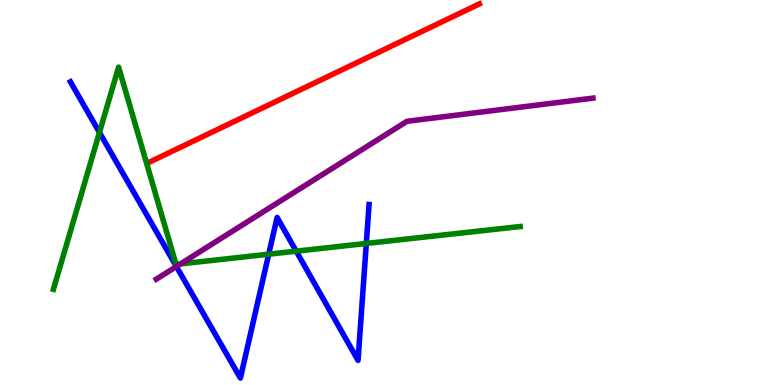[{'lines': ['blue', 'red'], 'intersections': []}, {'lines': ['green', 'red'], 'intersections': []}, {'lines': ['purple', 'red'], 'intersections': []}, {'lines': ['blue', 'green'], 'intersections': [{'x': 1.28, 'y': 6.56}, {'x': 3.47, 'y': 3.4}, {'x': 3.82, 'y': 3.48}, {'x': 4.73, 'y': 3.68}]}, {'lines': ['blue', 'purple'], 'intersections': [{'x': 2.28, 'y': 3.08}]}, {'lines': ['green', 'purple'], 'intersections': [{'x': 2.33, 'y': 3.15}]}]